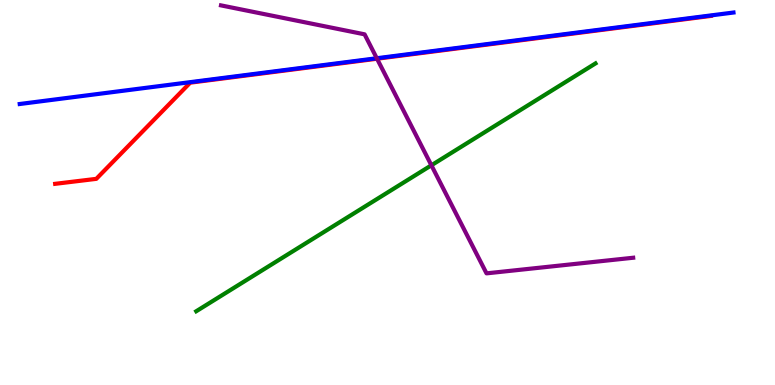[{'lines': ['blue', 'red'], 'intersections': []}, {'lines': ['green', 'red'], 'intersections': []}, {'lines': ['purple', 'red'], 'intersections': [{'x': 4.86, 'y': 8.47}]}, {'lines': ['blue', 'green'], 'intersections': []}, {'lines': ['blue', 'purple'], 'intersections': [{'x': 4.86, 'y': 8.49}]}, {'lines': ['green', 'purple'], 'intersections': [{'x': 5.57, 'y': 5.71}]}]